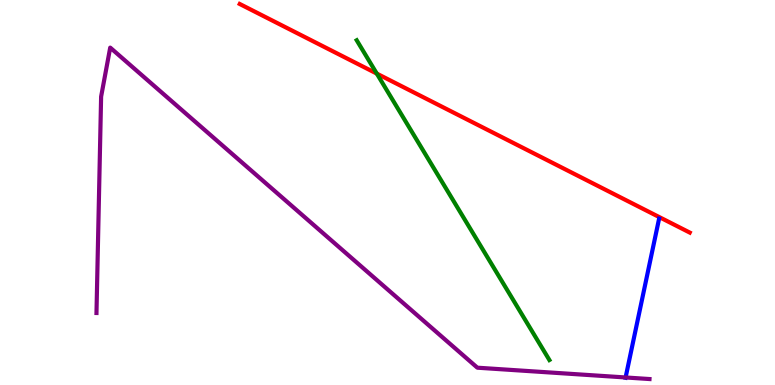[{'lines': ['blue', 'red'], 'intersections': []}, {'lines': ['green', 'red'], 'intersections': [{'x': 4.86, 'y': 8.09}]}, {'lines': ['purple', 'red'], 'intersections': []}, {'lines': ['blue', 'green'], 'intersections': []}, {'lines': ['blue', 'purple'], 'intersections': [{'x': 8.07, 'y': 0.196}]}, {'lines': ['green', 'purple'], 'intersections': []}]